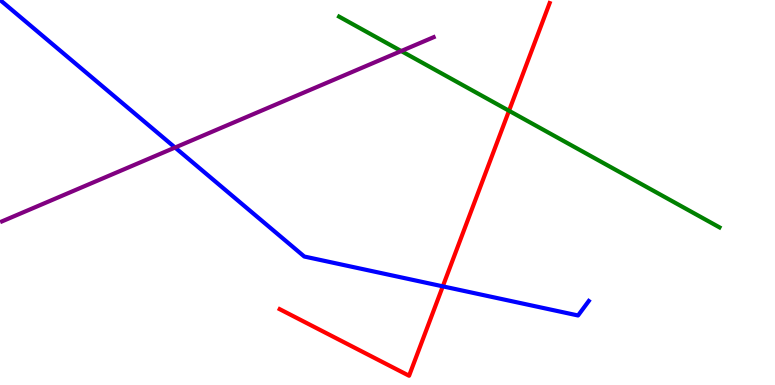[{'lines': ['blue', 'red'], 'intersections': [{'x': 5.71, 'y': 2.56}]}, {'lines': ['green', 'red'], 'intersections': [{'x': 6.57, 'y': 7.12}]}, {'lines': ['purple', 'red'], 'intersections': []}, {'lines': ['blue', 'green'], 'intersections': []}, {'lines': ['blue', 'purple'], 'intersections': [{'x': 2.26, 'y': 6.17}]}, {'lines': ['green', 'purple'], 'intersections': [{'x': 5.18, 'y': 8.67}]}]